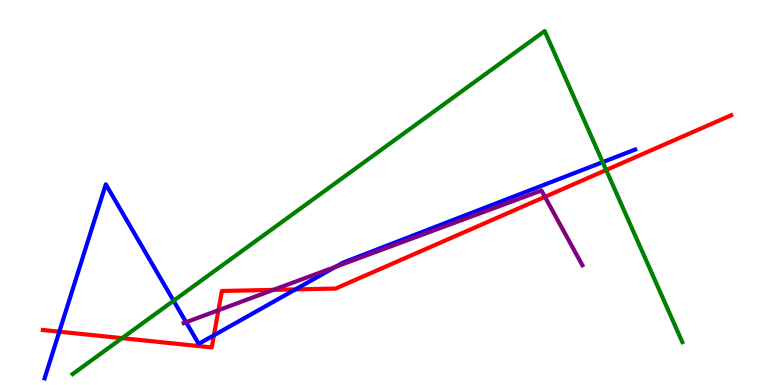[{'lines': ['blue', 'red'], 'intersections': [{'x': 0.766, 'y': 1.38}, {'x': 2.76, 'y': 1.29}, {'x': 3.81, 'y': 2.48}]}, {'lines': ['green', 'red'], 'intersections': [{'x': 1.57, 'y': 1.22}, {'x': 7.82, 'y': 5.58}]}, {'lines': ['purple', 'red'], 'intersections': [{'x': 2.82, 'y': 1.94}, {'x': 3.53, 'y': 2.47}, {'x': 7.03, 'y': 4.89}]}, {'lines': ['blue', 'green'], 'intersections': [{'x': 2.24, 'y': 2.19}, {'x': 7.78, 'y': 5.79}]}, {'lines': ['blue', 'purple'], 'intersections': [{'x': 2.4, 'y': 1.63}, {'x': 4.33, 'y': 3.07}]}, {'lines': ['green', 'purple'], 'intersections': []}]